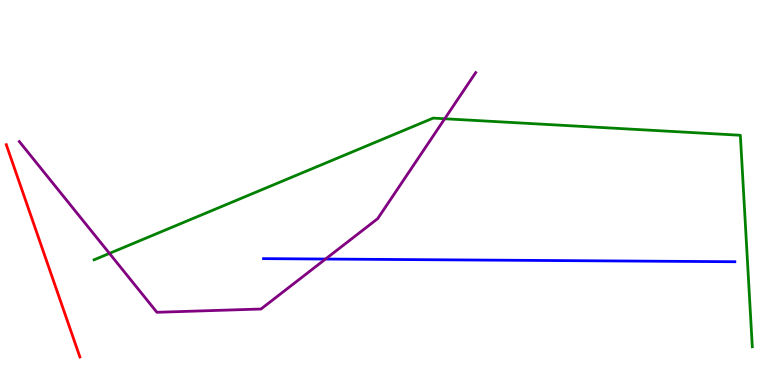[{'lines': ['blue', 'red'], 'intersections': []}, {'lines': ['green', 'red'], 'intersections': []}, {'lines': ['purple', 'red'], 'intersections': []}, {'lines': ['blue', 'green'], 'intersections': []}, {'lines': ['blue', 'purple'], 'intersections': [{'x': 4.2, 'y': 3.27}]}, {'lines': ['green', 'purple'], 'intersections': [{'x': 1.41, 'y': 3.42}, {'x': 5.74, 'y': 6.92}]}]